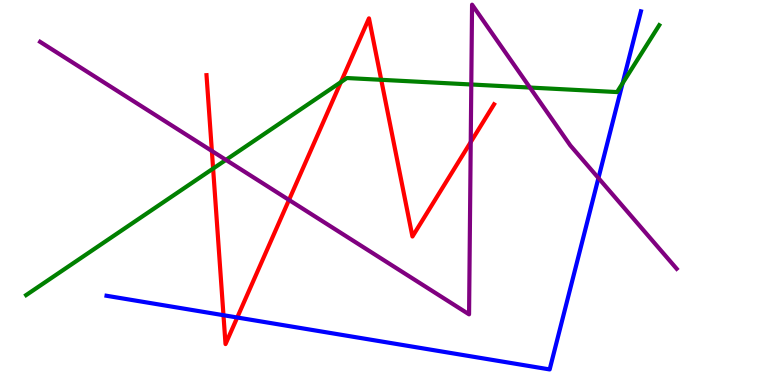[{'lines': ['blue', 'red'], 'intersections': [{'x': 2.88, 'y': 1.81}, {'x': 3.06, 'y': 1.75}]}, {'lines': ['green', 'red'], 'intersections': [{'x': 2.75, 'y': 5.62}, {'x': 4.4, 'y': 7.87}, {'x': 4.92, 'y': 7.93}]}, {'lines': ['purple', 'red'], 'intersections': [{'x': 2.73, 'y': 6.08}, {'x': 3.73, 'y': 4.81}, {'x': 6.07, 'y': 6.31}]}, {'lines': ['blue', 'green'], 'intersections': [{'x': 8.03, 'y': 7.84}]}, {'lines': ['blue', 'purple'], 'intersections': [{'x': 7.72, 'y': 5.38}]}, {'lines': ['green', 'purple'], 'intersections': [{'x': 2.92, 'y': 5.85}, {'x': 6.08, 'y': 7.81}, {'x': 6.84, 'y': 7.73}]}]